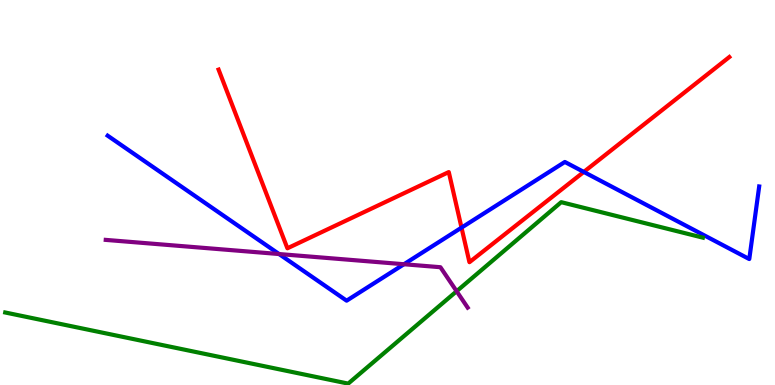[{'lines': ['blue', 'red'], 'intersections': [{'x': 5.96, 'y': 4.09}, {'x': 7.53, 'y': 5.53}]}, {'lines': ['green', 'red'], 'intersections': []}, {'lines': ['purple', 'red'], 'intersections': []}, {'lines': ['blue', 'green'], 'intersections': []}, {'lines': ['blue', 'purple'], 'intersections': [{'x': 3.6, 'y': 3.4}, {'x': 5.21, 'y': 3.14}]}, {'lines': ['green', 'purple'], 'intersections': [{'x': 5.89, 'y': 2.44}]}]